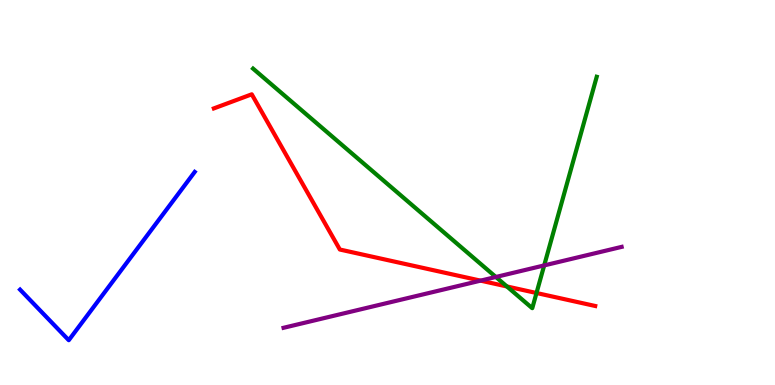[{'lines': ['blue', 'red'], 'intersections': []}, {'lines': ['green', 'red'], 'intersections': [{'x': 6.54, 'y': 2.56}, {'x': 6.92, 'y': 2.39}]}, {'lines': ['purple', 'red'], 'intersections': [{'x': 6.2, 'y': 2.71}]}, {'lines': ['blue', 'green'], 'intersections': []}, {'lines': ['blue', 'purple'], 'intersections': []}, {'lines': ['green', 'purple'], 'intersections': [{'x': 6.4, 'y': 2.81}, {'x': 7.02, 'y': 3.11}]}]